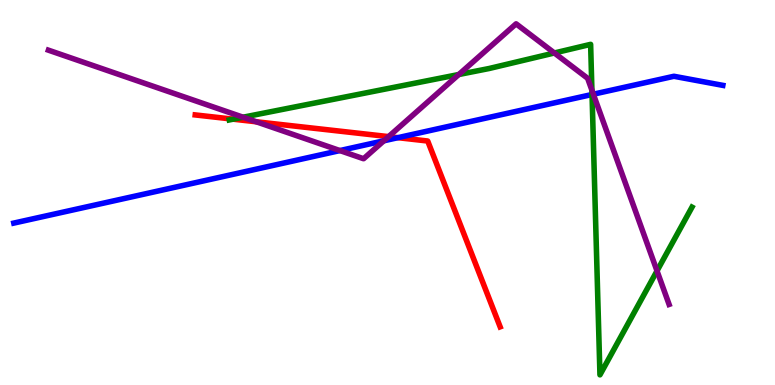[{'lines': ['blue', 'red'], 'intersections': [{'x': 5.13, 'y': 6.42}]}, {'lines': ['green', 'red'], 'intersections': [{'x': 3.01, 'y': 6.9}]}, {'lines': ['purple', 'red'], 'intersections': [{'x': 3.31, 'y': 6.84}, {'x': 5.01, 'y': 6.45}]}, {'lines': ['blue', 'green'], 'intersections': [{'x': 7.64, 'y': 7.55}]}, {'lines': ['blue', 'purple'], 'intersections': [{'x': 4.39, 'y': 6.09}, {'x': 4.95, 'y': 6.34}, {'x': 7.66, 'y': 7.55}]}, {'lines': ['green', 'purple'], 'intersections': [{'x': 3.14, 'y': 6.96}, {'x': 5.92, 'y': 8.06}, {'x': 7.15, 'y': 8.62}, {'x': 7.64, 'y': 7.66}, {'x': 8.48, 'y': 2.96}]}]